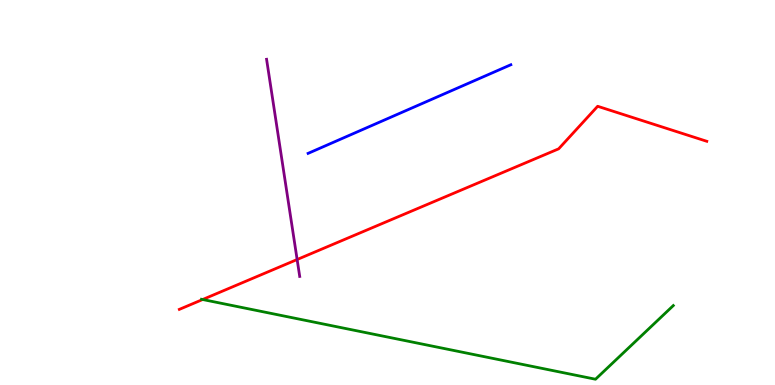[{'lines': ['blue', 'red'], 'intersections': []}, {'lines': ['green', 'red'], 'intersections': [{'x': 2.61, 'y': 2.22}]}, {'lines': ['purple', 'red'], 'intersections': [{'x': 3.83, 'y': 3.26}]}, {'lines': ['blue', 'green'], 'intersections': []}, {'lines': ['blue', 'purple'], 'intersections': []}, {'lines': ['green', 'purple'], 'intersections': []}]